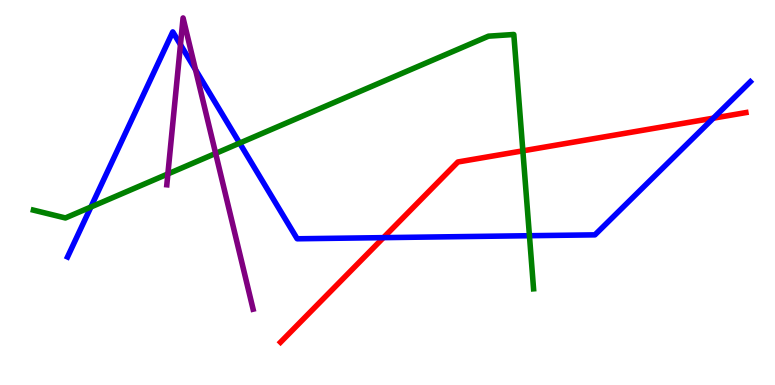[{'lines': ['blue', 'red'], 'intersections': [{'x': 4.95, 'y': 3.83}, {'x': 9.2, 'y': 6.93}]}, {'lines': ['green', 'red'], 'intersections': [{'x': 6.75, 'y': 6.08}]}, {'lines': ['purple', 'red'], 'intersections': []}, {'lines': ['blue', 'green'], 'intersections': [{'x': 1.17, 'y': 4.62}, {'x': 3.09, 'y': 6.28}, {'x': 6.83, 'y': 3.88}]}, {'lines': ['blue', 'purple'], 'intersections': [{'x': 2.33, 'y': 8.84}, {'x': 2.52, 'y': 8.19}]}, {'lines': ['green', 'purple'], 'intersections': [{'x': 2.17, 'y': 5.48}, {'x': 2.78, 'y': 6.02}]}]